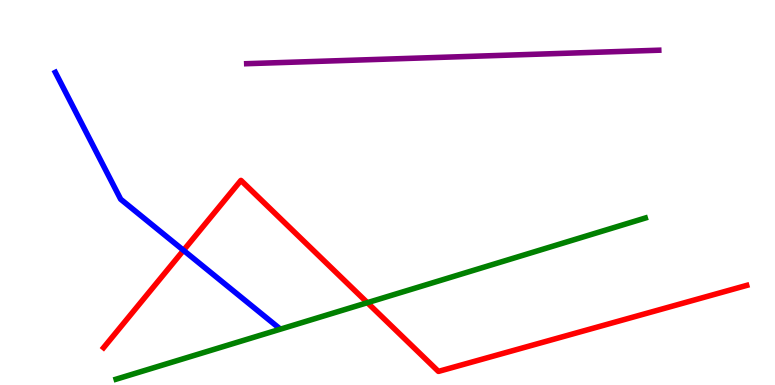[{'lines': ['blue', 'red'], 'intersections': [{'x': 2.37, 'y': 3.5}]}, {'lines': ['green', 'red'], 'intersections': [{'x': 4.74, 'y': 2.14}]}, {'lines': ['purple', 'red'], 'intersections': []}, {'lines': ['blue', 'green'], 'intersections': []}, {'lines': ['blue', 'purple'], 'intersections': []}, {'lines': ['green', 'purple'], 'intersections': []}]